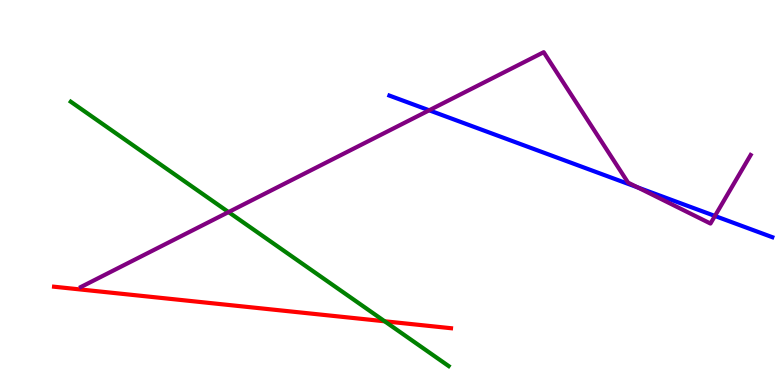[{'lines': ['blue', 'red'], 'intersections': []}, {'lines': ['green', 'red'], 'intersections': [{'x': 4.96, 'y': 1.65}]}, {'lines': ['purple', 'red'], 'intersections': []}, {'lines': ['blue', 'green'], 'intersections': []}, {'lines': ['blue', 'purple'], 'intersections': [{'x': 5.54, 'y': 7.14}, {'x': 8.23, 'y': 5.13}, {'x': 9.22, 'y': 4.39}]}, {'lines': ['green', 'purple'], 'intersections': [{'x': 2.95, 'y': 4.49}]}]